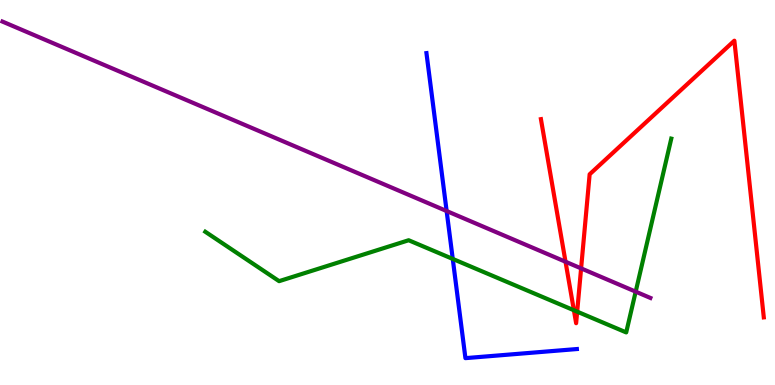[{'lines': ['blue', 'red'], 'intersections': []}, {'lines': ['green', 'red'], 'intersections': [{'x': 7.41, 'y': 1.94}, {'x': 7.45, 'y': 1.91}]}, {'lines': ['purple', 'red'], 'intersections': [{'x': 7.3, 'y': 3.2}, {'x': 7.5, 'y': 3.03}]}, {'lines': ['blue', 'green'], 'intersections': [{'x': 5.84, 'y': 3.27}]}, {'lines': ['blue', 'purple'], 'intersections': [{'x': 5.76, 'y': 4.52}]}, {'lines': ['green', 'purple'], 'intersections': [{'x': 8.2, 'y': 2.42}]}]